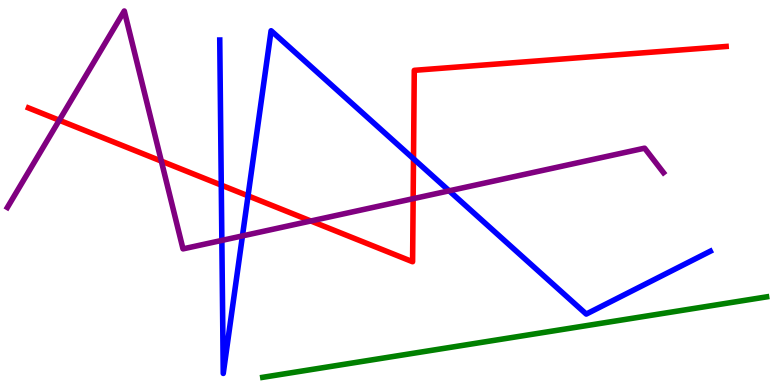[{'lines': ['blue', 'red'], 'intersections': [{'x': 2.86, 'y': 5.19}, {'x': 3.2, 'y': 4.91}, {'x': 5.34, 'y': 5.88}]}, {'lines': ['green', 'red'], 'intersections': []}, {'lines': ['purple', 'red'], 'intersections': [{'x': 0.765, 'y': 6.88}, {'x': 2.08, 'y': 5.82}, {'x': 4.01, 'y': 4.26}, {'x': 5.33, 'y': 4.84}]}, {'lines': ['blue', 'green'], 'intersections': []}, {'lines': ['blue', 'purple'], 'intersections': [{'x': 2.86, 'y': 3.76}, {'x': 3.13, 'y': 3.87}, {'x': 5.8, 'y': 5.04}]}, {'lines': ['green', 'purple'], 'intersections': []}]